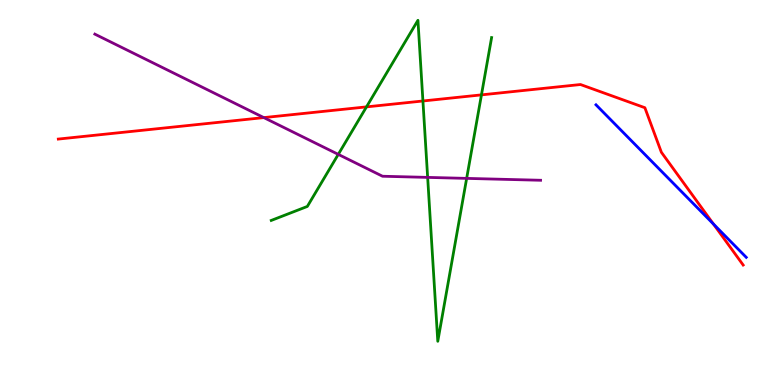[{'lines': ['blue', 'red'], 'intersections': [{'x': 9.21, 'y': 4.18}]}, {'lines': ['green', 'red'], 'intersections': [{'x': 4.73, 'y': 7.22}, {'x': 5.46, 'y': 7.38}, {'x': 6.21, 'y': 7.54}]}, {'lines': ['purple', 'red'], 'intersections': [{'x': 3.4, 'y': 6.95}]}, {'lines': ['blue', 'green'], 'intersections': []}, {'lines': ['blue', 'purple'], 'intersections': []}, {'lines': ['green', 'purple'], 'intersections': [{'x': 4.36, 'y': 5.99}, {'x': 5.52, 'y': 5.39}, {'x': 6.02, 'y': 5.37}]}]